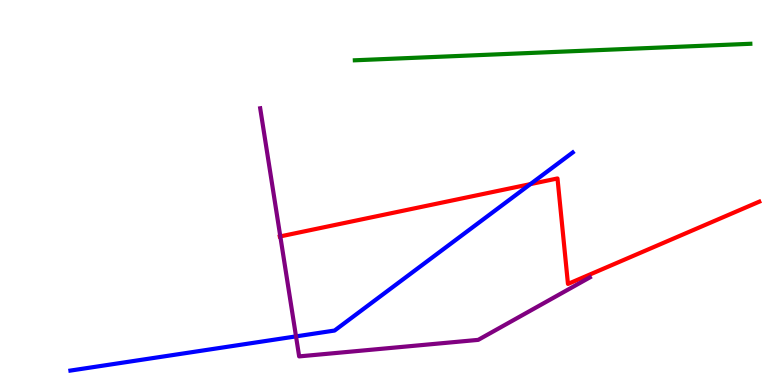[{'lines': ['blue', 'red'], 'intersections': [{'x': 6.84, 'y': 5.22}]}, {'lines': ['green', 'red'], 'intersections': []}, {'lines': ['purple', 'red'], 'intersections': [{'x': 3.62, 'y': 3.86}]}, {'lines': ['blue', 'green'], 'intersections': []}, {'lines': ['blue', 'purple'], 'intersections': [{'x': 3.82, 'y': 1.26}]}, {'lines': ['green', 'purple'], 'intersections': []}]